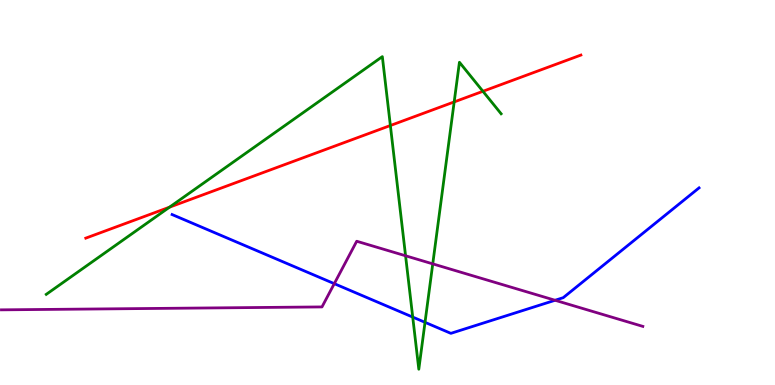[{'lines': ['blue', 'red'], 'intersections': []}, {'lines': ['green', 'red'], 'intersections': [{'x': 2.19, 'y': 4.62}, {'x': 5.04, 'y': 6.74}, {'x': 5.86, 'y': 7.35}, {'x': 6.23, 'y': 7.63}]}, {'lines': ['purple', 'red'], 'intersections': []}, {'lines': ['blue', 'green'], 'intersections': [{'x': 5.33, 'y': 1.76}, {'x': 5.48, 'y': 1.63}]}, {'lines': ['blue', 'purple'], 'intersections': [{'x': 4.31, 'y': 2.63}, {'x': 7.16, 'y': 2.2}]}, {'lines': ['green', 'purple'], 'intersections': [{'x': 5.23, 'y': 3.36}, {'x': 5.58, 'y': 3.15}]}]